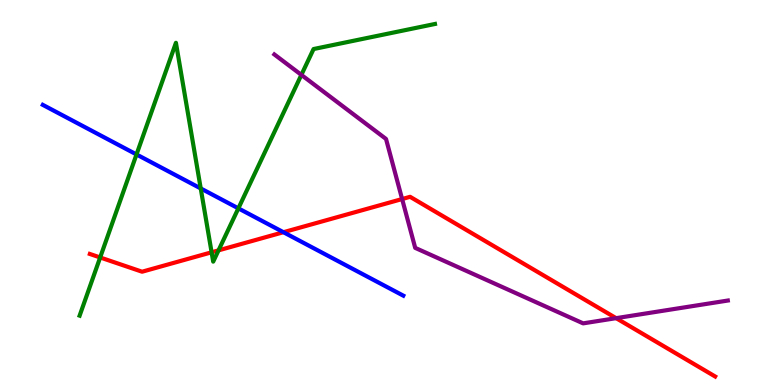[{'lines': ['blue', 'red'], 'intersections': [{'x': 3.66, 'y': 3.97}]}, {'lines': ['green', 'red'], 'intersections': [{'x': 1.29, 'y': 3.31}, {'x': 2.73, 'y': 3.45}, {'x': 2.82, 'y': 3.5}]}, {'lines': ['purple', 'red'], 'intersections': [{'x': 5.19, 'y': 4.83}, {'x': 7.95, 'y': 1.74}]}, {'lines': ['blue', 'green'], 'intersections': [{'x': 1.76, 'y': 5.99}, {'x': 2.59, 'y': 5.11}, {'x': 3.08, 'y': 4.59}]}, {'lines': ['blue', 'purple'], 'intersections': []}, {'lines': ['green', 'purple'], 'intersections': [{'x': 3.89, 'y': 8.05}]}]